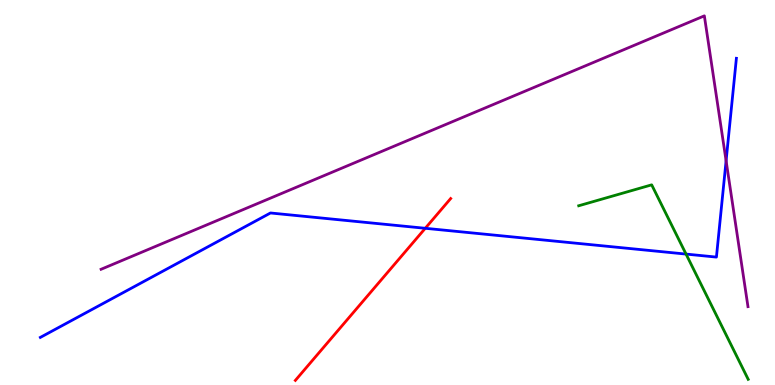[{'lines': ['blue', 'red'], 'intersections': [{'x': 5.49, 'y': 4.07}]}, {'lines': ['green', 'red'], 'intersections': []}, {'lines': ['purple', 'red'], 'intersections': []}, {'lines': ['blue', 'green'], 'intersections': [{'x': 8.85, 'y': 3.4}]}, {'lines': ['blue', 'purple'], 'intersections': [{'x': 9.37, 'y': 5.82}]}, {'lines': ['green', 'purple'], 'intersections': []}]